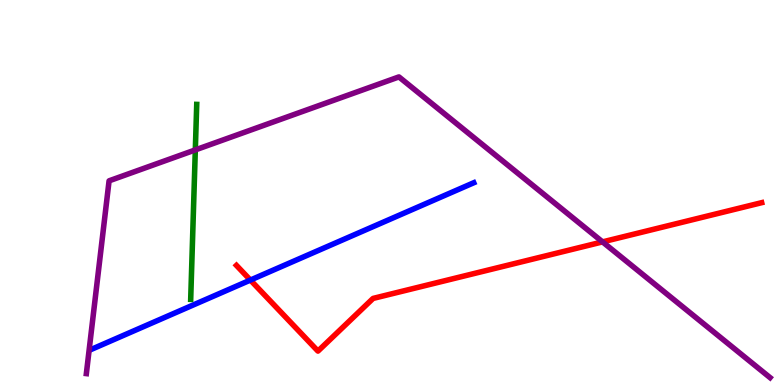[{'lines': ['blue', 'red'], 'intersections': [{'x': 3.23, 'y': 2.73}]}, {'lines': ['green', 'red'], 'intersections': []}, {'lines': ['purple', 'red'], 'intersections': [{'x': 7.77, 'y': 3.72}]}, {'lines': ['blue', 'green'], 'intersections': []}, {'lines': ['blue', 'purple'], 'intersections': []}, {'lines': ['green', 'purple'], 'intersections': [{'x': 2.52, 'y': 6.11}]}]